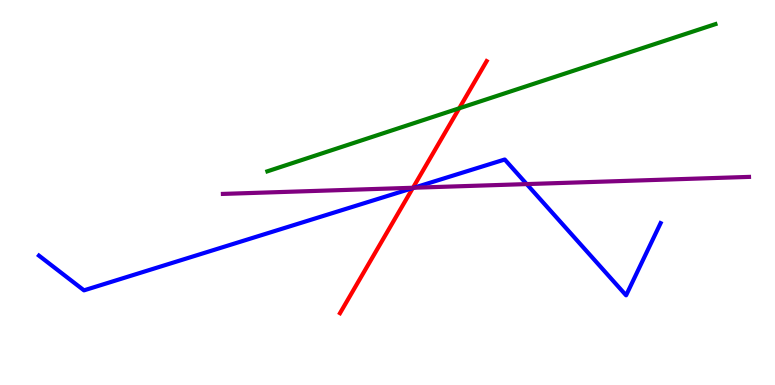[{'lines': ['blue', 'red'], 'intersections': [{'x': 5.33, 'y': 5.11}]}, {'lines': ['green', 'red'], 'intersections': [{'x': 5.93, 'y': 7.19}]}, {'lines': ['purple', 'red'], 'intersections': [{'x': 5.33, 'y': 5.12}]}, {'lines': ['blue', 'green'], 'intersections': []}, {'lines': ['blue', 'purple'], 'intersections': [{'x': 5.34, 'y': 5.12}, {'x': 6.8, 'y': 5.22}]}, {'lines': ['green', 'purple'], 'intersections': []}]